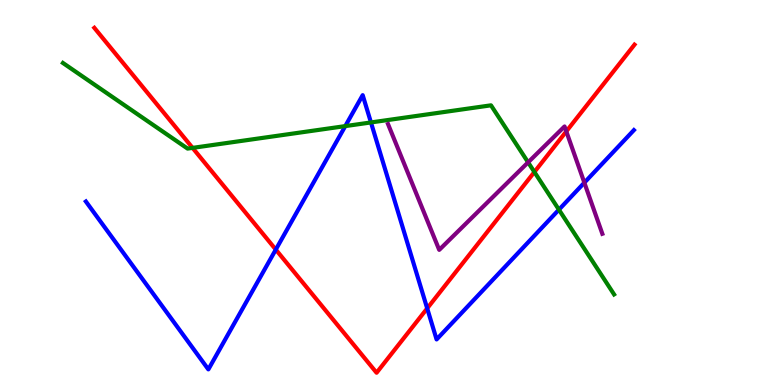[{'lines': ['blue', 'red'], 'intersections': [{'x': 3.56, 'y': 3.52}, {'x': 5.51, 'y': 1.99}]}, {'lines': ['green', 'red'], 'intersections': [{'x': 2.48, 'y': 6.16}, {'x': 6.9, 'y': 5.53}]}, {'lines': ['purple', 'red'], 'intersections': [{'x': 7.31, 'y': 6.59}]}, {'lines': ['blue', 'green'], 'intersections': [{'x': 4.46, 'y': 6.72}, {'x': 4.79, 'y': 6.82}, {'x': 7.21, 'y': 4.55}]}, {'lines': ['blue', 'purple'], 'intersections': [{'x': 7.54, 'y': 5.26}]}, {'lines': ['green', 'purple'], 'intersections': [{'x': 6.81, 'y': 5.78}]}]